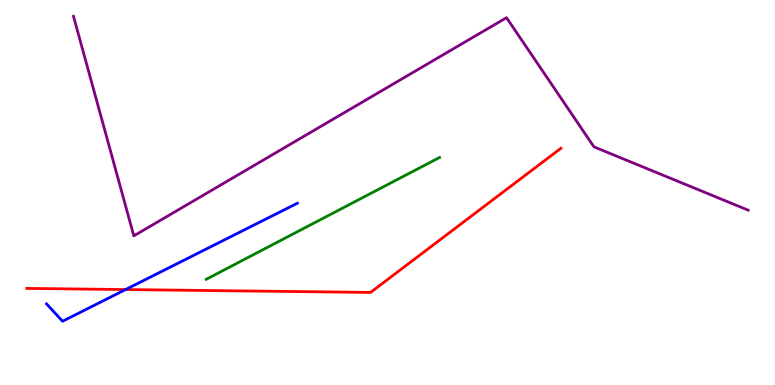[{'lines': ['blue', 'red'], 'intersections': [{'x': 1.62, 'y': 2.48}]}, {'lines': ['green', 'red'], 'intersections': []}, {'lines': ['purple', 'red'], 'intersections': []}, {'lines': ['blue', 'green'], 'intersections': []}, {'lines': ['blue', 'purple'], 'intersections': []}, {'lines': ['green', 'purple'], 'intersections': []}]